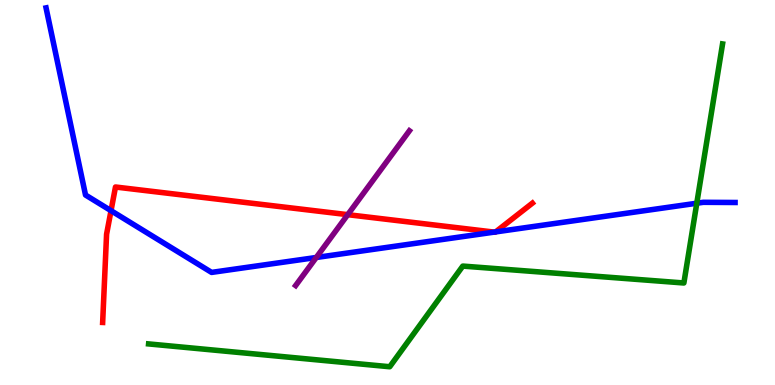[{'lines': ['blue', 'red'], 'intersections': [{'x': 1.43, 'y': 4.53}, {'x': 6.38, 'y': 3.97}, {'x': 6.4, 'y': 3.98}]}, {'lines': ['green', 'red'], 'intersections': []}, {'lines': ['purple', 'red'], 'intersections': [{'x': 4.49, 'y': 4.42}]}, {'lines': ['blue', 'green'], 'intersections': [{'x': 8.99, 'y': 4.72}]}, {'lines': ['blue', 'purple'], 'intersections': [{'x': 4.08, 'y': 3.31}]}, {'lines': ['green', 'purple'], 'intersections': []}]